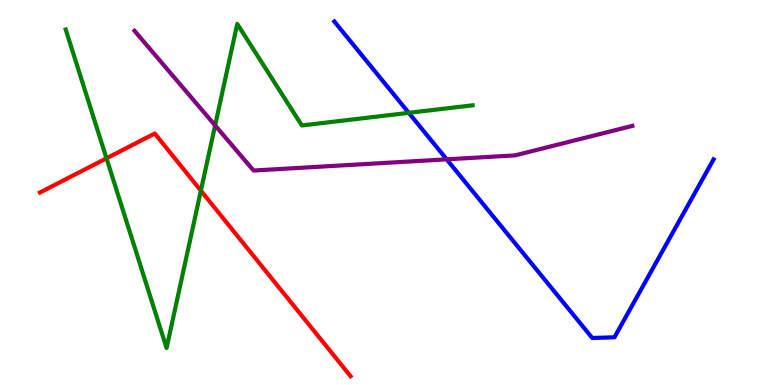[{'lines': ['blue', 'red'], 'intersections': []}, {'lines': ['green', 'red'], 'intersections': [{'x': 1.37, 'y': 5.89}, {'x': 2.59, 'y': 5.05}]}, {'lines': ['purple', 'red'], 'intersections': []}, {'lines': ['blue', 'green'], 'intersections': [{'x': 5.27, 'y': 7.07}]}, {'lines': ['blue', 'purple'], 'intersections': [{'x': 5.76, 'y': 5.86}]}, {'lines': ['green', 'purple'], 'intersections': [{'x': 2.78, 'y': 6.74}]}]